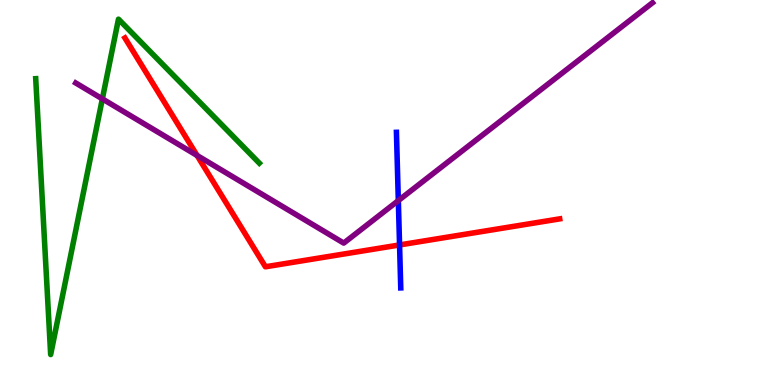[{'lines': ['blue', 'red'], 'intersections': [{'x': 5.16, 'y': 3.64}]}, {'lines': ['green', 'red'], 'intersections': []}, {'lines': ['purple', 'red'], 'intersections': [{'x': 2.54, 'y': 5.96}]}, {'lines': ['blue', 'green'], 'intersections': []}, {'lines': ['blue', 'purple'], 'intersections': [{'x': 5.14, 'y': 4.79}]}, {'lines': ['green', 'purple'], 'intersections': [{'x': 1.32, 'y': 7.43}]}]